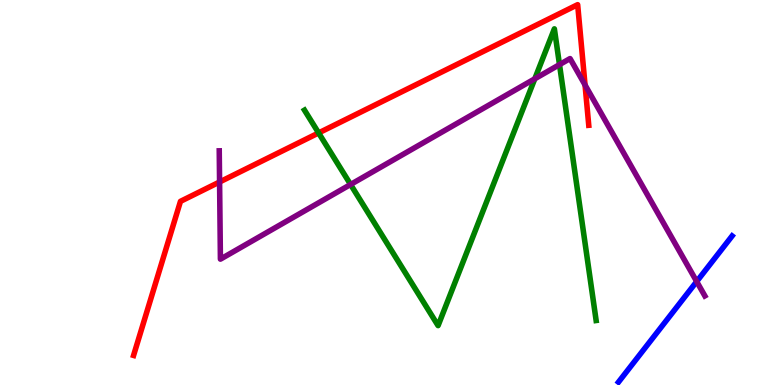[{'lines': ['blue', 'red'], 'intersections': []}, {'lines': ['green', 'red'], 'intersections': [{'x': 4.11, 'y': 6.55}]}, {'lines': ['purple', 'red'], 'intersections': [{'x': 2.83, 'y': 5.27}, {'x': 7.55, 'y': 7.79}]}, {'lines': ['blue', 'green'], 'intersections': []}, {'lines': ['blue', 'purple'], 'intersections': [{'x': 8.99, 'y': 2.69}]}, {'lines': ['green', 'purple'], 'intersections': [{'x': 4.52, 'y': 5.21}, {'x': 6.9, 'y': 7.95}, {'x': 7.22, 'y': 8.32}]}]